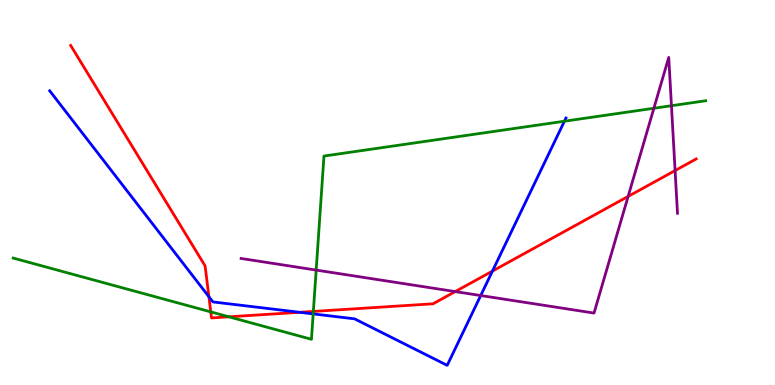[{'lines': ['blue', 'red'], 'intersections': [{'x': 2.7, 'y': 2.29}, {'x': 3.87, 'y': 1.89}, {'x': 6.35, 'y': 2.96}]}, {'lines': ['green', 'red'], 'intersections': [{'x': 2.72, 'y': 1.9}, {'x': 2.95, 'y': 1.77}, {'x': 4.04, 'y': 1.91}]}, {'lines': ['purple', 'red'], 'intersections': [{'x': 5.87, 'y': 2.43}, {'x': 8.1, 'y': 4.9}, {'x': 8.71, 'y': 5.57}]}, {'lines': ['blue', 'green'], 'intersections': [{'x': 4.04, 'y': 1.85}, {'x': 7.28, 'y': 6.85}]}, {'lines': ['blue', 'purple'], 'intersections': [{'x': 6.2, 'y': 2.32}]}, {'lines': ['green', 'purple'], 'intersections': [{'x': 4.08, 'y': 2.98}, {'x': 8.44, 'y': 7.19}, {'x': 8.66, 'y': 7.25}]}]